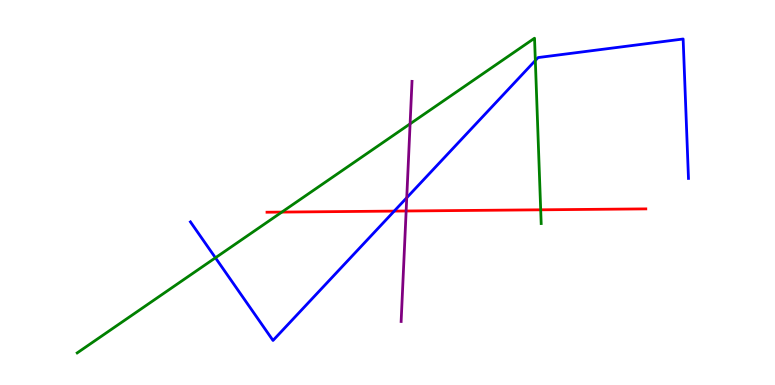[{'lines': ['blue', 'red'], 'intersections': [{'x': 5.09, 'y': 4.52}]}, {'lines': ['green', 'red'], 'intersections': [{'x': 3.64, 'y': 4.49}, {'x': 6.98, 'y': 4.55}]}, {'lines': ['purple', 'red'], 'intersections': [{'x': 5.24, 'y': 4.52}]}, {'lines': ['blue', 'green'], 'intersections': [{'x': 2.78, 'y': 3.3}, {'x': 6.91, 'y': 8.43}]}, {'lines': ['blue', 'purple'], 'intersections': [{'x': 5.25, 'y': 4.86}]}, {'lines': ['green', 'purple'], 'intersections': [{'x': 5.29, 'y': 6.78}]}]